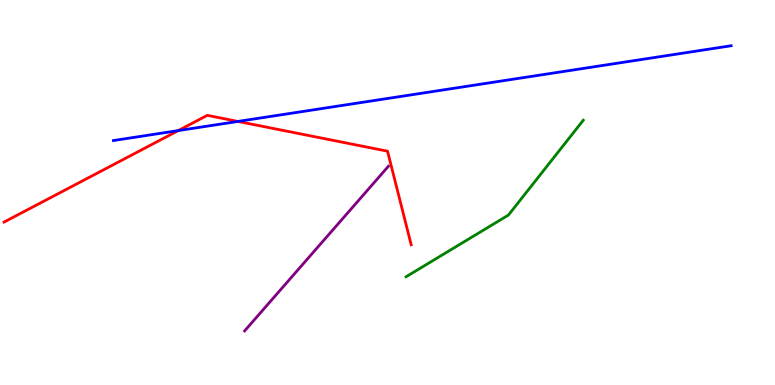[{'lines': ['blue', 'red'], 'intersections': [{'x': 2.3, 'y': 6.61}, {'x': 3.07, 'y': 6.85}]}, {'lines': ['green', 'red'], 'intersections': []}, {'lines': ['purple', 'red'], 'intersections': []}, {'lines': ['blue', 'green'], 'intersections': []}, {'lines': ['blue', 'purple'], 'intersections': []}, {'lines': ['green', 'purple'], 'intersections': []}]